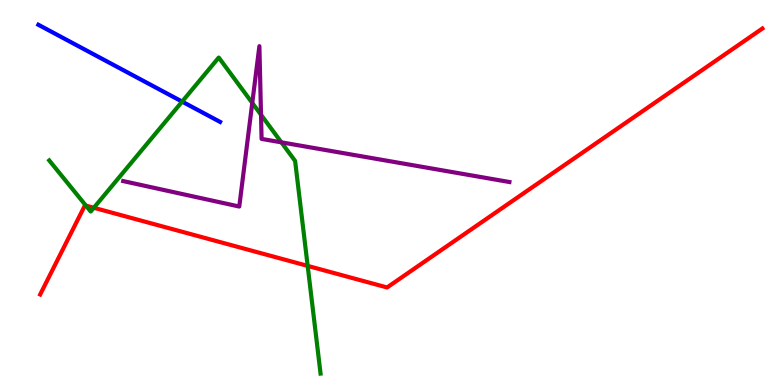[{'lines': ['blue', 'red'], 'intersections': []}, {'lines': ['green', 'red'], 'intersections': [{'x': 1.11, 'y': 4.66}, {'x': 1.21, 'y': 4.6}, {'x': 3.97, 'y': 3.09}]}, {'lines': ['purple', 'red'], 'intersections': []}, {'lines': ['blue', 'green'], 'intersections': [{'x': 2.35, 'y': 7.36}]}, {'lines': ['blue', 'purple'], 'intersections': []}, {'lines': ['green', 'purple'], 'intersections': [{'x': 3.26, 'y': 7.33}, {'x': 3.37, 'y': 7.02}, {'x': 3.63, 'y': 6.3}]}]